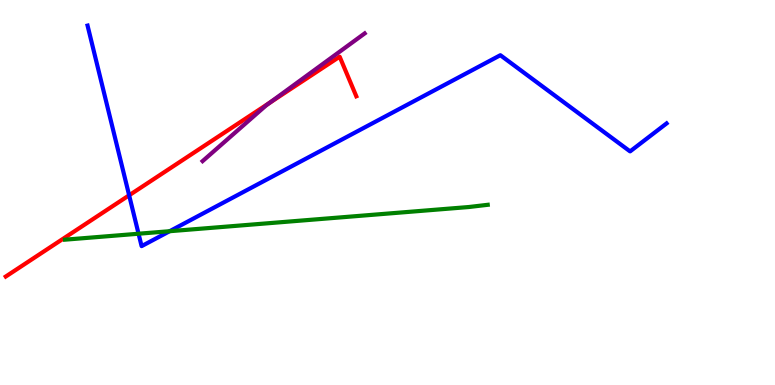[{'lines': ['blue', 'red'], 'intersections': [{'x': 1.67, 'y': 4.93}]}, {'lines': ['green', 'red'], 'intersections': []}, {'lines': ['purple', 'red'], 'intersections': [{'x': 3.48, 'y': 7.33}]}, {'lines': ['blue', 'green'], 'intersections': [{'x': 1.79, 'y': 3.93}, {'x': 2.19, 'y': 3.99}]}, {'lines': ['blue', 'purple'], 'intersections': []}, {'lines': ['green', 'purple'], 'intersections': []}]